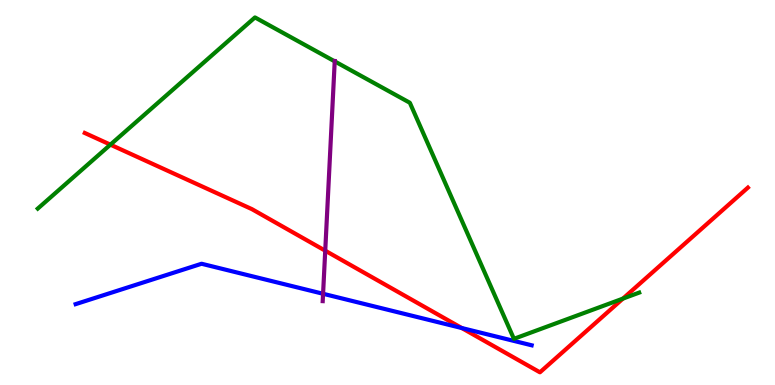[{'lines': ['blue', 'red'], 'intersections': [{'x': 5.96, 'y': 1.48}]}, {'lines': ['green', 'red'], 'intersections': [{'x': 1.42, 'y': 6.24}, {'x': 8.04, 'y': 2.24}]}, {'lines': ['purple', 'red'], 'intersections': [{'x': 4.2, 'y': 3.49}]}, {'lines': ['blue', 'green'], 'intersections': []}, {'lines': ['blue', 'purple'], 'intersections': [{'x': 4.17, 'y': 2.37}]}, {'lines': ['green', 'purple'], 'intersections': [{'x': 4.32, 'y': 8.41}]}]